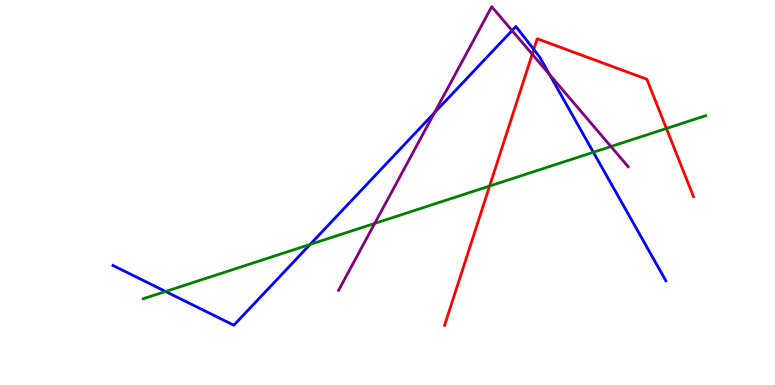[{'lines': ['blue', 'red'], 'intersections': [{'x': 6.89, 'y': 8.72}]}, {'lines': ['green', 'red'], 'intersections': [{'x': 6.32, 'y': 5.17}, {'x': 8.6, 'y': 6.66}]}, {'lines': ['purple', 'red'], 'intersections': [{'x': 6.87, 'y': 8.59}]}, {'lines': ['blue', 'green'], 'intersections': [{'x': 2.14, 'y': 2.43}, {'x': 4.0, 'y': 3.65}, {'x': 7.66, 'y': 6.05}]}, {'lines': ['blue', 'purple'], 'intersections': [{'x': 5.61, 'y': 7.07}, {'x': 6.61, 'y': 9.21}, {'x': 7.09, 'y': 8.07}]}, {'lines': ['green', 'purple'], 'intersections': [{'x': 4.84, 'y': 4.2}, {'x': 7.88, 'y': 6.19}]}]